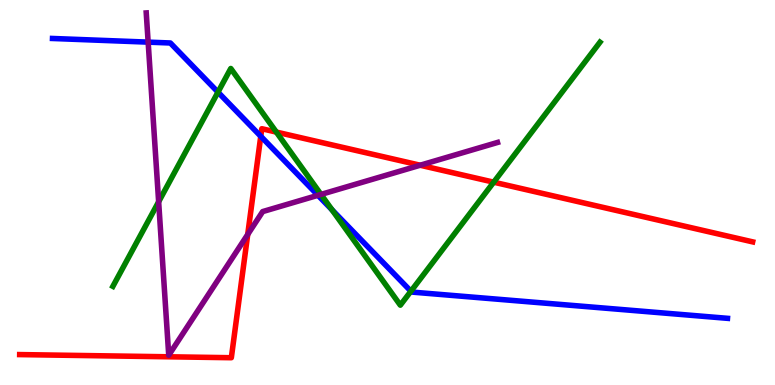[{'lines': ['blue', 'red'], 'intersections': [{'x': 3.36, 'y': 6.46}]}, {'lines': ['green', 'red'], 'intersections': [{'x': 3.57, 'y': 6.57}, {'x': 6.37, 'y': 5.27}]}, {'lines': ['purple', 'red'], 'intersections': [{'x': 3.2, 'y': 3.91}, {'x': 5.42, 'y': 5.71}]}, {'lines': ['blue', 'green'], 'intersections': [{'x': 2.81, 'y': 7.61}, {'x': 4.28, 'y': 4.55}, {'x': 5.3, 'y': 2.44}]}, {'lines': ['blue', 'purple'], 'intersections': [{'x': 1.91, 'y': 8.91}, {'x': 4.1, 'y': 4.93}]}, {'lines': ['green', 'purple'], 'intersections': [{'x': 2.05, 'y': 4.76}, {'x': 4.14, 'y': 4.95}]}]